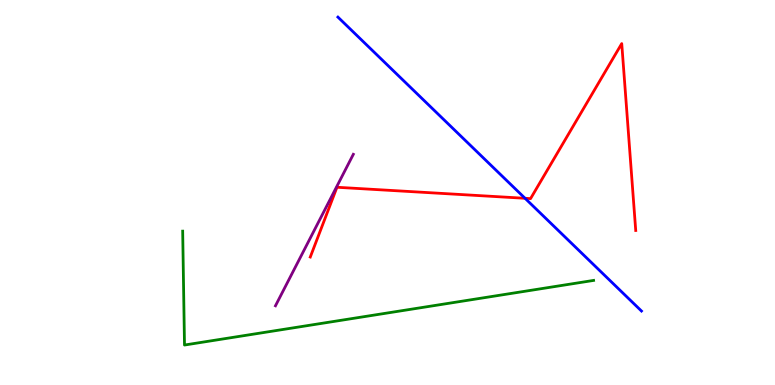[{'lines': ['blue', 'red'], 'intersections': [{'x': 6.77, 'y': 4.85}]}, {'lines': ['green', 'red'], 'intersections': []}, {'lines': ['purple', 'red'], 'intersections': []}, {'lines': ['blue', 'green'], 'intersections': []}, {'lines': ['blue', 'purple'], 'intersections': []}, {'lines': ['green', 'purple'], 'intersections': []}]